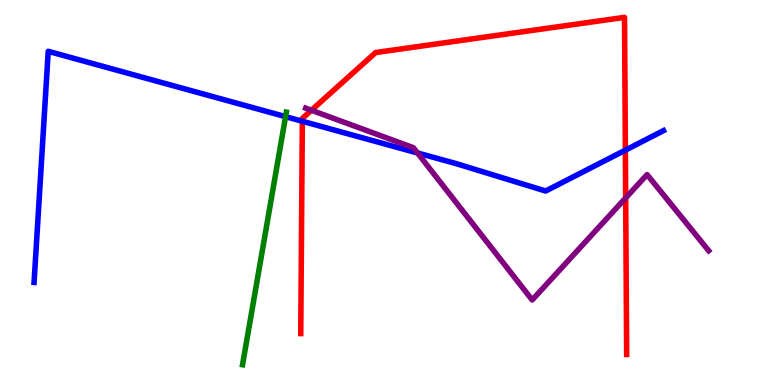[{'lines': ['blue', 'red'], 'intersections': [{'x': 3.9, 'y': 6.85}, {'x': 8.07, 'y': 6.1}]}, {'lines': ['green', 'red'], 'intersections': []}, {'lines': ['purple', 'red'], 'intersections': [{'x': 4.02, 'y': 7.14}, {'x': 8.07, 'y': 4.86}]}, {'lines': ['blue', 'green'], 'intersections': [{'x': 3.68, 'y': 6.97}]}, {'lines': ['blue', 'purple'], 'intersections': [{'x': 5.39, 'y': 6.03}]}, {'lines': ['green', 'purple'], 'intersections': []}]